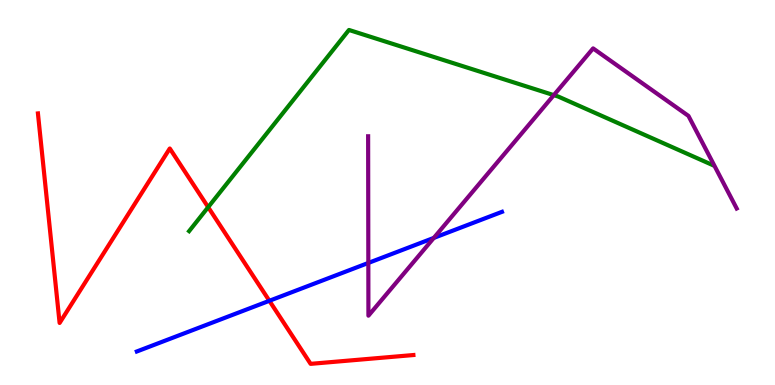[{'lines': ['blue', 'red'], 'intersections': [{'x': 3.48, 'y': 2.19}]}, {'lines': ['green', 'red'], 'intersections': [{'x': 2.69, 'y': 4.62}]}, {'lines': ['purple', 'red'], 'intersections': []}, {'lines': ['blue', 'green'], 'intersections': []}, {'lines': ['blue', 'purple'], 'intersections': [{'x': 4.75, 'y': 3.17}, {'x': 5.6, 'y': 3.82}]}, {'lines': ['green', 'purple'], 'intersections': [{'x': 7.15, 'y': 7.53}]}]